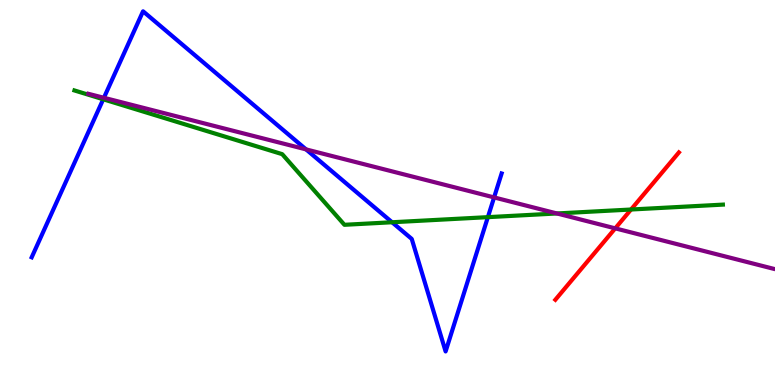[{'lines': ['blue', 'red'], 'intersections': []}, {'lines': ['green', 'red'], 'intersections': [{'x': 8.14, 'y': 4.56}]}, {'lines': ['purple', 'red'], 'intersections': [{'x': 7.94, 'y': 4.07}]}, {'lines': ['blue', 'green'], 'intersections': [{'x': 1.33, 'y': 7.42}, {'x': 5.06, 'y': 4.23}, {'x': 6.3, 'y': 4.36}]}, {'lines': ['blue', 'purple'], 'intersections': [{'x': 1.34, 'y': 7.46}, {'x': 3.95, 'y': 6.12}, {'x': 6.38, 'y': 4.87}]}, {'lines': ['green', 'purple'], 'intersections': [{'x': 7.19, 'y': 4.46}]}]